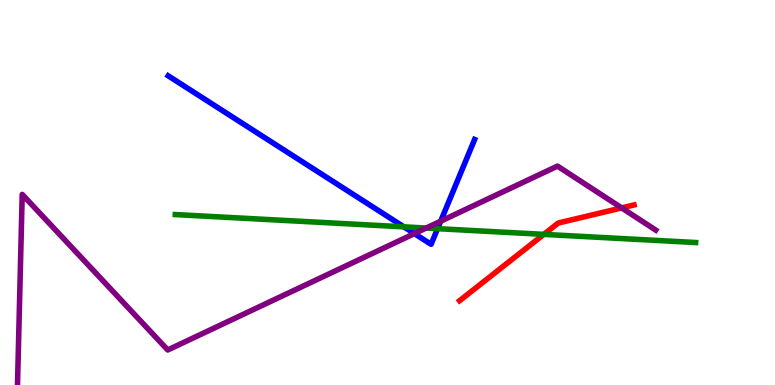[{'lines': ['blue', 'red'], 'intersections': []}, {'lines': ['green', 'red'], 'intersections': [{'x': 7.02, 'y': 3.91}]}, {'lines': ['purple', 'red'], 'intersections': [{'x': 8.02, 'y': 4.6}]}, {'lines': ['blue', 'green'], 'intersections': [{'x': 5.21, 'y': 4.11}, {'x': 5.65, 'y': 4.06}]}, {'lines': ['blue', 'purple'], 'intersections': [{'x': 5.35, 'y': 3.93}, {'x': 5.69, 'y': 4.25}]}, {'lines': ['green', 'purple'], 'intersections': [{'x': 5.5, 'y': 4.08}]}]